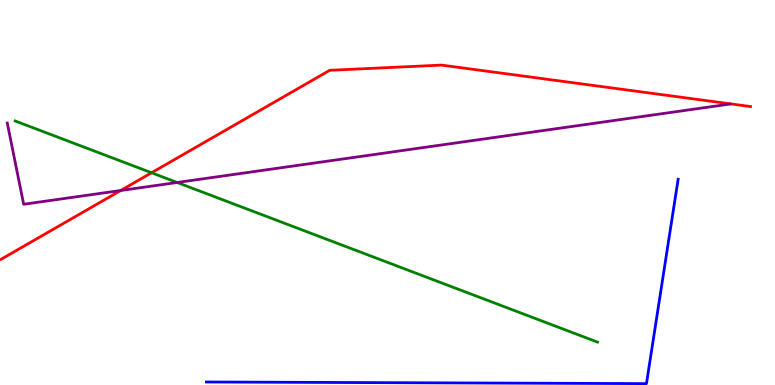[{'lines': ['blue', 'red'], 'intersections': []}, {'lines': ['green', 'red'], 'intersections': [{'x': 1.96, 'y': 5.51}]}, {'lines': ['purple', 'red'], 'intersections': [{'x': 1.56, 'y': 5.05}]}, {'lines': ['blue', 'green'], 'intersections': []}, {'lines': ['blue', 'purple'], 'intersections': []}, {'lines': ['green', 'purple'], 'intersections': [{'x': 2.29, 'y': 5.26}]}]